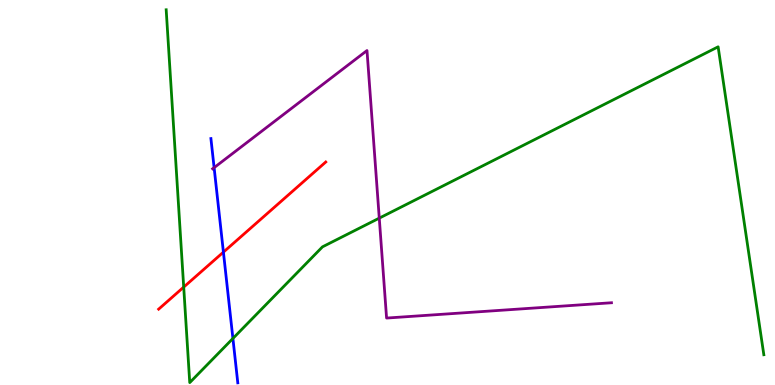[{'lines': ['blue', 'red'], 'intersections': [{'x': 2.88, 'y': 3.45}]}, {'lines': ['green', 'red'], 'intersections': [{'x': 2.37, 'y': 2.54}]}, {'lines': ['purple', 'red'], 'intersections': []}, {'lines': ['blue', 'green'], 'intersections': [{'x': 3.01, 'y': 1.21}]}, {'lines': ['blue', 'purple'], 'intersections': [{'x': 2.76, 'y': 5.65}]}, {'lines': ['green', 'purple'], 'intersections': [{'x': 4.89, 'y': 4.33}]}]